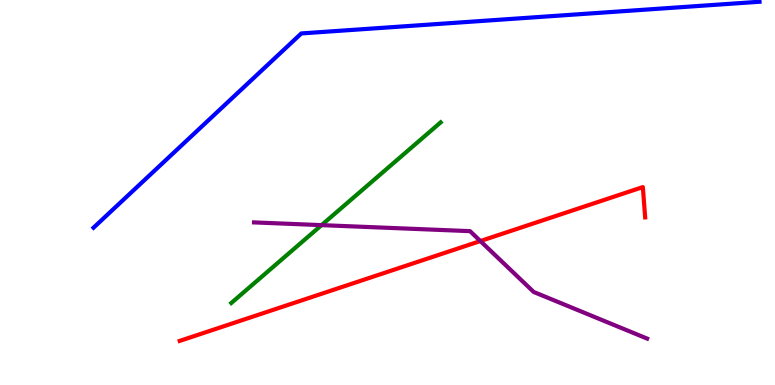[{'lines': ['blue', 'red'], 'intersections': []}, {'lines': ['green', 'red'], 'intersections': []}, {'lines': ['purple', 'red'], 'intersections': [{'x': 6.2, 'y': 3.74}]}, {'lines': ['blue', 'green'], 'intersections': []}, {'lines': ['blue', 'purple'], 'intersections': []}, {'lines': ['green', 'purple'], 'intersections': [{'x': 4.15, 'y': 4.15}]}]